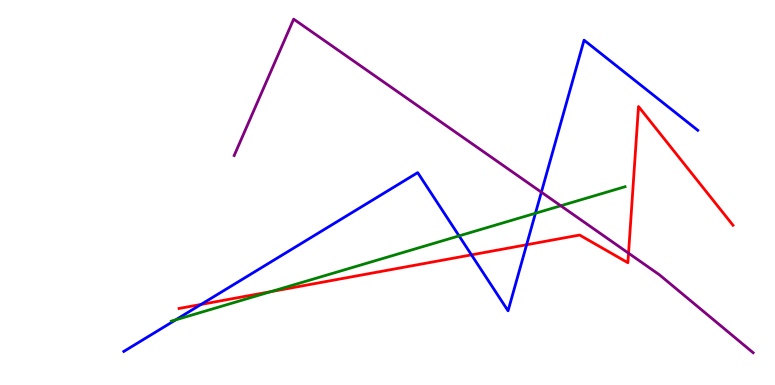[{'lines': ['blue', 'red'], 'intersections': [{'x': 2.59, 'y': 2.09}, {'x': 6.08, 'y': 3.38}, {'x': 6.79, 'y': 3.64}]}, {'lines': ['green', 'red'], 'intersections': [{'x': 3.5, 'y': 2.43}]}, {'lines': ['purple', 'red'], 'intersections': [{'x': 8.11, 'y': 3.42}]}, {'lines': ['blue', 'green'], 'intersections': [{'x': 2.27, 'y': 1.69}, {'x': 5.92, 'y': 3.87}, {'x': 6.91, 'y': 4.46}]}, {'lines': ['blue', 'purple'], 'intersections': [{'x': 6.99, 'y': 5.01}]}, {'lines': ['green', 'purple'], 'intersections': [{'x': 7.24, 'y': 4.66}]}]